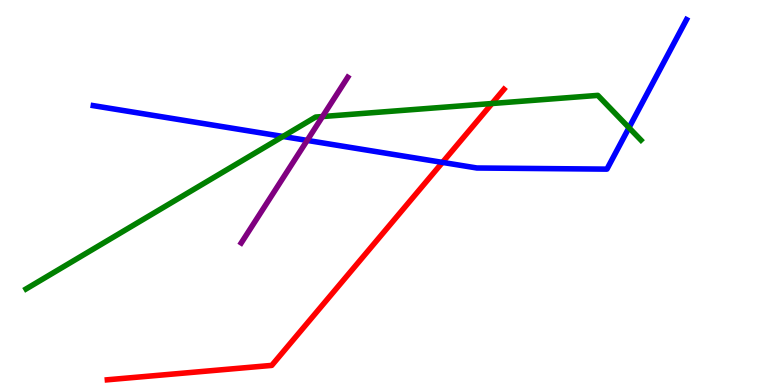[{'lines': ['blue', 'red'], 'intersections': [{'x': 5.71, 'y': 5.78}]}, {'lines': ['green', 'red'], 'intersections': [{'x': 6.35, 'y': 7.31}]}, {'lines': ['purple', 'red'], 'intersections': []}, {'lines': ['blue', 'green'], 'intersections': [{'x': 3.65, 'y': 6.46}, {'x': 8.12, 'y': 6.68}]}, {'lines': ['blue', 'purple'], 'intersections': [{'x': 3.96, 'y': 6.35}]}, {'lines': ['green', 'purple'], 'intersections': [{'x': 4.16, 'y': 6.97}]}]